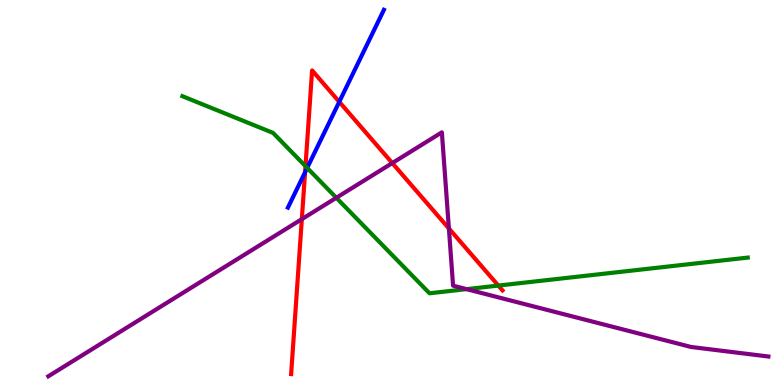[{'lines': ['blue', 'red'], 'intersections': [{'x': 3.94, 'y': 5.53}, {'x': 4.38, 'y': 7.36}]}, {'lines': ['green', 'red'], 'intersections': [{'x': 3.94, 'y': 5.68}, {'x': 6.43, 'y': 2.58}]}, {'lines': ['purple', 'red'], 'intersections': [{'x': 3.89, 'y': 4.31}, {'x': 5.06, 'y': 5.76}, {'x': 5.79, 'y': 4.07}]}, {'lines': ['blue', 'green'], 'intersections': [{'x': 3.96, 'y': 5.64}]}, {'lines': ['blue', 'purple'], 'intersections': []}, {'lines': ['green', 'purple'], 'intersections': [{'x': 4.34, 'y': 4.86}, {'x': 6.02, 'y': 2.49}]}]